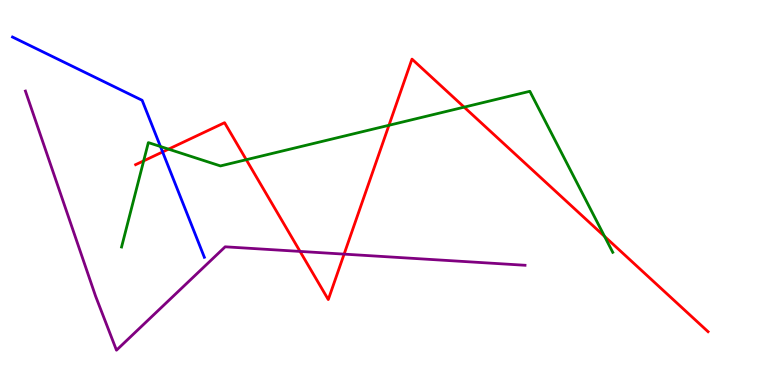[{'lines': ['blue', 'red'], 'intersections': [{'x': 2.1, 'y': 6.05}]}, {'lines': ['green', 'red'], 'intersections': [{'x': 1.85, 'y': 5.82}, {'x': 2.17, 'y': 6.13}, {'x': 3.18, 'y': 5.85}, {'x': 5.02, 'y': 6.75}, {'x': 5.99, 'y': 7.22}, {'x': 7.8, 'y': 3.86}]}, {'lines': ['purple', 'red'], 'intersections': [{'x': 3.87, 'y': 3.47}, {'x': 4.44, 'y': 3.4}]}, {'lines': ['blue', 'green'], 'intersections': [{'x': 2.07, 'y': 6.19}]}, {'lines': ['blue', 'purple'], 'intersections': []}, {'lines': ['green', 'purple'], 'intersections': []}]